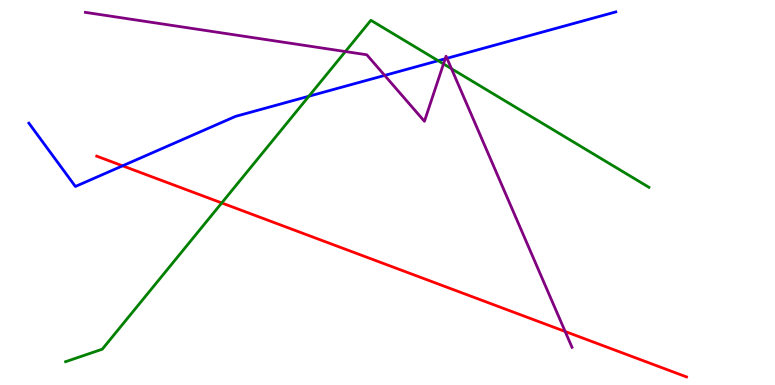[{'lines': ['blue', 'red'], 'intersections': [{'x': 1.58, 'y': 5.69}]}, {'lines': ['green', 'red'], 'intersections': [{'x': 2.86, 'y': 4.73}]}, {'lines': ['purple', 'red'], 'intersections': [{'x': 7.29, 'y': 1.39}]}, {'lines': ['blue', 'green'], 'intersections': [{'x': 3.99, 'y': 7.5}, {'x': 5.65, 'y': 8.42}]}, {'lines': ['blue', 'purple'], 'intersections': [{'x': 4.96, 'y': 8.04}, {'x': 5.74, 'y': 8.47}, {'x': 5.77, 'y': 8.49}]}, {'lines': ['green', 'purple'], 'intersections': [{'x': 4.46, 'y': 8.66}, {'x': 5.72, 'y': 8.34}, {'x': 5.83, 'y': 8.22}]}]